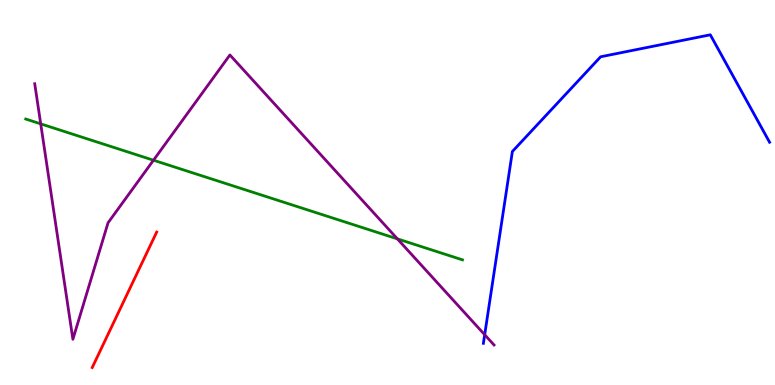[{'lines': ['blue', 'red'], 'intersections': []}, {'lines': ['green', 'red'], 'intersections': []}, {'lines': ['purple', 'red'], 'intersections': []}, {'lines': ['blue', 'green'], 'intersections': []}, {'lines': ['blue', 'purple'], 'intersections': [{'x': 6.25, 'y': 1.31}]}, {'lines': ['green', 'purple'], 'intersections': [{'x': 0.525, 'y': 6.78}, {'x': 1.98, 'y': 5.84}, {'x': 5.13, 'y': 3.8}]}]